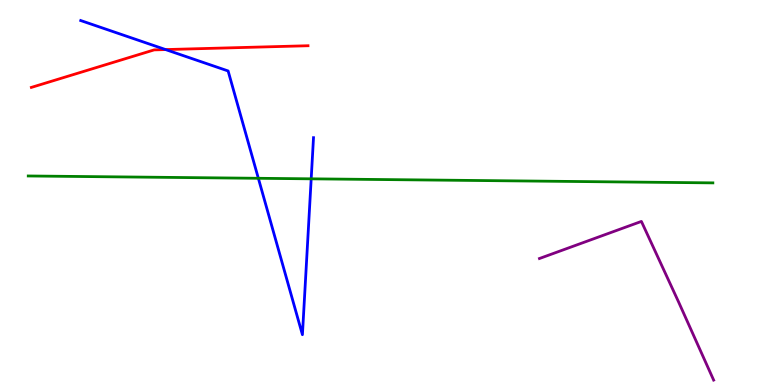[{'lines': ['blue', 'red'], 'intersections': [{'x': 2.14, 'y': 8.71}]}, {'lines': ['green', 'red'], 'intersections': []}, {'lines': ['purple', 'red'], 'intersections': []}, {'lines': ['blue', 'green'], 'intersections': [{'x': 3.33, 'y': 5.37}, {'x': 4.02, 'y': 5.36}]}, {'lines': ['blue', 'purple'], 'intersections': []}, {'lines': ['green', 'purple'], 'intersections': []}]